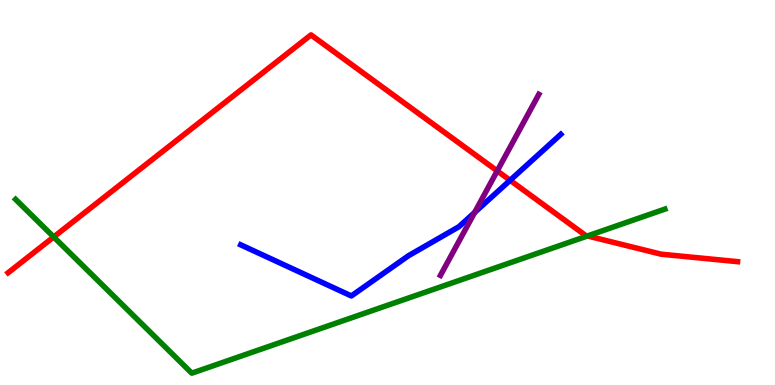[{'lines': ['blue', 'red'], 'intersections': [{'x': 6.58, 'y': 5.32}]}, {'lines': ['green', 'red'], 'intersections': [{'x': 0.693, 'y': 3.85}, {'x': 7.58, 'y': 3.87}]}, {'lines': ['purple', 'red'], 'intersections': [{'x': 6.42, 'y': 5.56}]}, {'lines': ['blue', 'green'], 'intersections': []}, {'lines': ['blue', 'purple'], 'intersections': [{'x': 6.12, 'y': 4.48}]}, {'lines': ['green', 'purple'], 'intersections': []}]